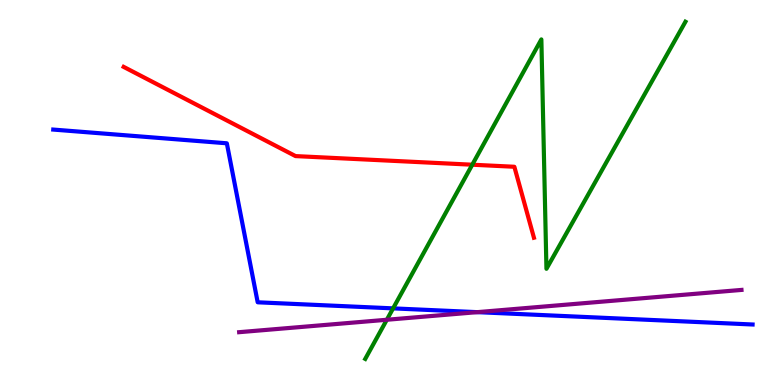[{'lines': ['blue', 'red'], 'intersections': []}, {'lines': ['green', 'red'], 'intersections': [{'x': 6.09, 'y': 5.72}]}, {'lines': ['purple', 'red'], 'intersections': []}, {'lines': ['blue', 'green'], 'intersections': [{'x': 5.07, 'y': 1.99}]}, {'lines': ['blue', 'purple'], 'intersections': [{'x': 6.16, 'y': 1.89}]}, {'lines': ['green', 'purple'], 'intersections': [{'x': 4.99, 'y': 1.69}]}]